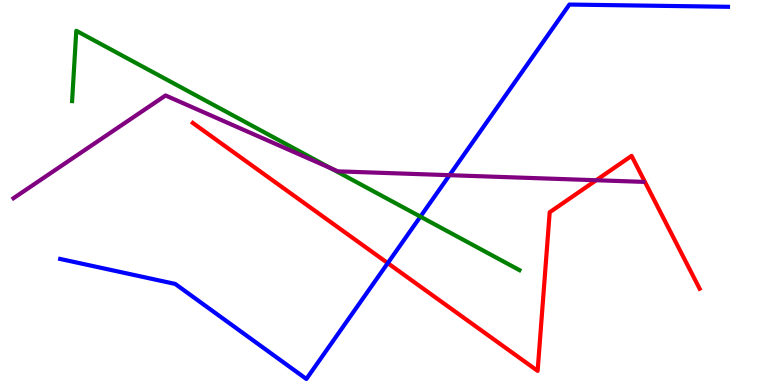[{'lines': ['blue', 'red'], 'intersections': [{'x': 5.0, 'y': 3.17}]}, {'lines': ['green', 'red'], 'intersections': []}, {'lines': ['purple', 'red'], 'intersections': [{'x': 7.69, 'y': 5.32}]}, {'lines': ['blue', 'green'], 'intersections': [{'x': 5.42, 'y': 4.37}]}, {'lines': ['blue', 'purple'], 'intersections': [{'x': 5.8, 'y': 5.45}]}, {'lines': ['green', 'purple'], 'intersections': [{'x': 4.27, 'y': 5.63}]}]